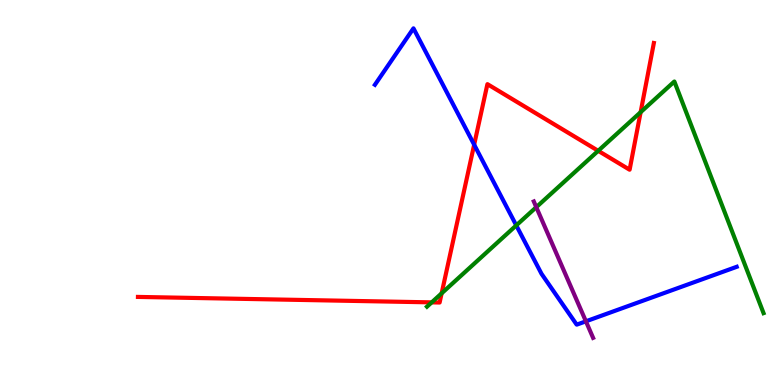[{'lines': ['blue', 'red'], 'intersections': [{'x': 6.12, 'y': 6.24}]}, {'lines': ['green', 'red'], 'intersections': [{'x': 5.57, 'y': 2.15}, {'x': 5.7, 'y': 2.38}, {'x': 7.72, 'y': 6.08}, {'x': 8.27, 'y': 7.09}]}, {'lines': ['purple', 'red'], 'intersections': []}, {'lines': ['blue', 'green'], 'intersections': [{'x': 6.66, 'y': 4.15}]}, {'lines': ['blue', 'purple'], 'intersections': [{'x': 7.56, 'y': 1.65}]}, {'lines': ['green', 'purple'], 'intersections': [{'x': 6.92, 'y': 4.62}]}]